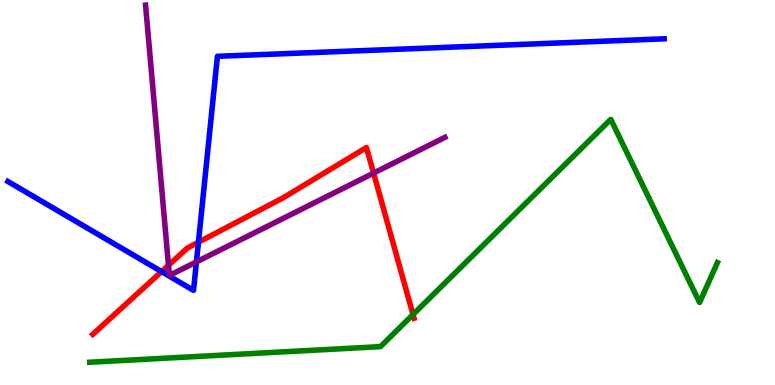[{'lines': ['blue', 'red'], 'intersections': [{'x': 2.08, 'y': 2.95}, {'x': 2.56, 'y': 3.71}]}, {'lines': ['green', 'red'], 'intersections': [{'x': 5.33, 'y': 1.83}]}, {'lines': ['purple', 'red'], 'intersections': [{'x': 2.17, 'y': 3.11}, {'x': 4.82, 'y': 5.5}]}, {'lines': ['blue', 'green'], 'intersections': []}, {'lines': ['blue', 'purple'], 'intersections': [{'x': 2.53, 'y': 3.2}]}, {'lines': ['green', 'purple'], 'intersections': []}]